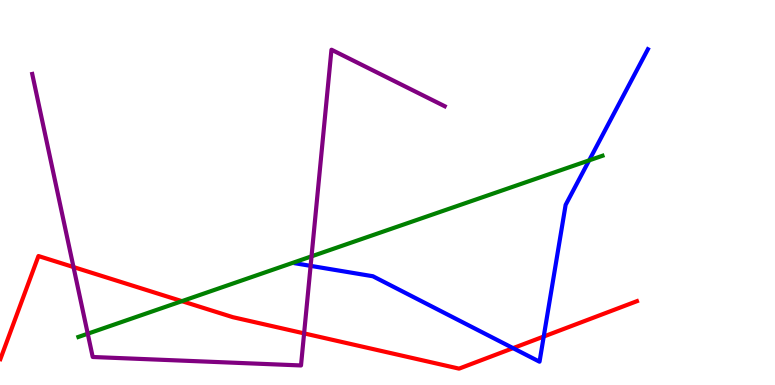[{'lines': ['blue', 'red'], 'intersections': [{'x': 6.62, 'y': 0.957}, {'x': 7.02, 'y': 1.26}]}, {'lines': ['green', 'red'], 'intersections': [{'x': 2.35, 'y': 2.18}]}, {'lines': ['purple', 'red'], 'intersections': [{'x': 0.948, 'y': 3.06}, {'x': 3.92, 'y': 1.34}]}, {'lines': ['blue', 'green'], 'intersections': [{'x': 7.6, 'y': 5.83}]}, {'lines': ['blue', 'purple'], 'intersections': [{'x': 4.01, 'y': 3.09}]}, {'lines': ['green', 'purple'], 'intersections': [{'x': 1.13, 'y': 1.33}, {'x': 4.02, 'y': 3.34}]}]